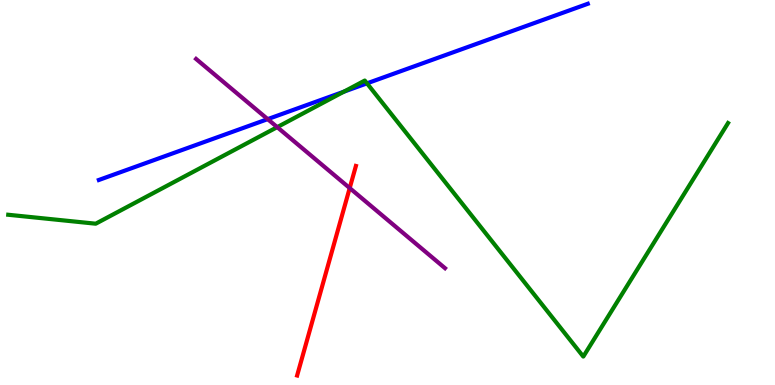[{'lines': ['blue', 'red'], 'intersections': []}, {'lines': ['green', 'red'], 'intersections': []}, {'lines': ['purple', 'red'], 'intersections': [{'x': 4.51, 'y': 5.12}]}, {'lines': ['blue', 'green'], 'intersections': [{'x': 4.44, 'y': 7.62}, {'x': 4.74, 'y': 7.83}]}, {'lines': ['blue', 'purple'], 'intersections': [{'x': 3.45, 'y': 6.91}]}, {'lines': ['green', 'purple'], 'intersections': [{'x': 3.58, 'y': 6.7}]}]